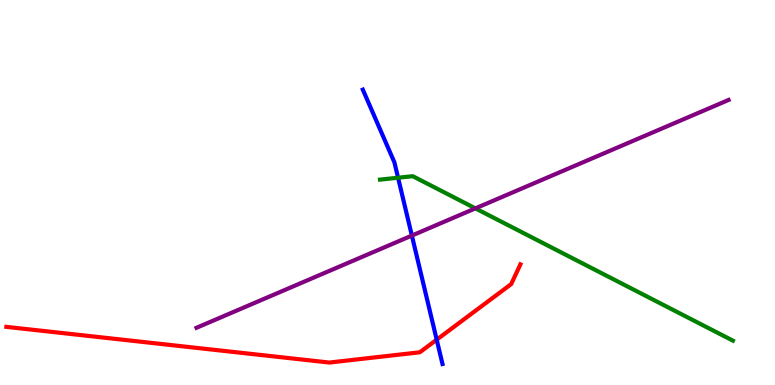[{'lines': ['blue', 'red'], 'intersections': [{'x': 5.63, 'y': 1.18}]}, {'lines': ['green', 'red'], 'intersections': []}, {'lines': ['purple', 'red'], 'intersections': []}, {'lines': ['blue', 'green'], 'intersections': [{'x': 5.14, 'y': 5.38}]}, {'lines': ['blue', 'purple'], 'intersections': [{'x': 5.31, 'y': 3.88}]}, {'lines': ['green', 'purple'], 'intersections': [{'x': 6.13, 'y': 4.59}]}]